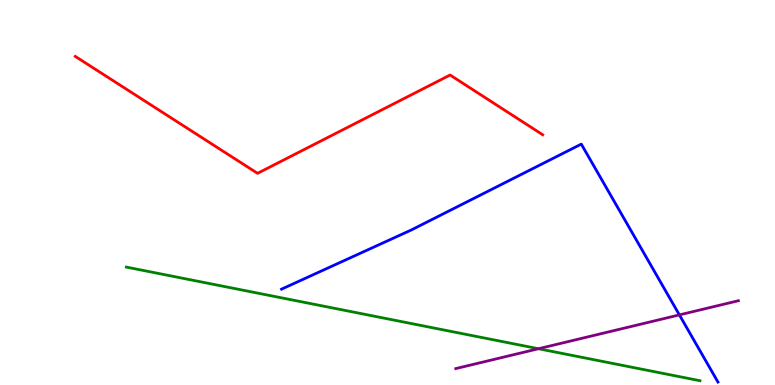[{'lines': ['blue', 'red'], 'intersections': []}, {'lines': ['green', 'red'], 'intersections': []}, {'lines': ['purple', 'red'], 'intersections': []}, {'lines': ['blue', 'green'], 'intersections': []}, {'lines': ['blue', 'purple'], 'intersections': [{'x': 8.77, 'y': 1.82}]}, {'lines': ['green', 'purple'], 'intersections': [{'x': 6.95, 'y': 0.942}]}]